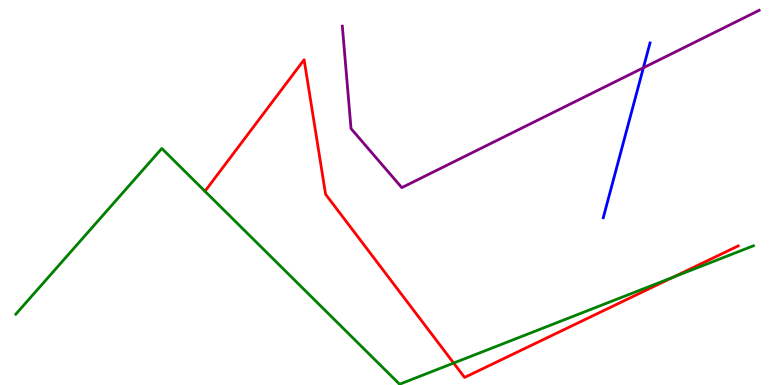[{'lines': ['blue', 'red'], 'intersections': []}, {'lines': ['green', 'red'], 'intersections': [{'x': 2.64, 'y': 5.03}, {'x': 5.85, 'y': 0.57}, {'x': 8.69, 'y': 2.8}]}, {'lines': ['purple', 'red'], 'intersections': []}, {'lines': ['blue', 'green'], 'intersections': []}, {'lines': ['blue', 'purple'], 'intersections': [{'x': 8.3, 'y': 8.24}]}, {'lines': ['green', 'purple'], 'intersections': []}]